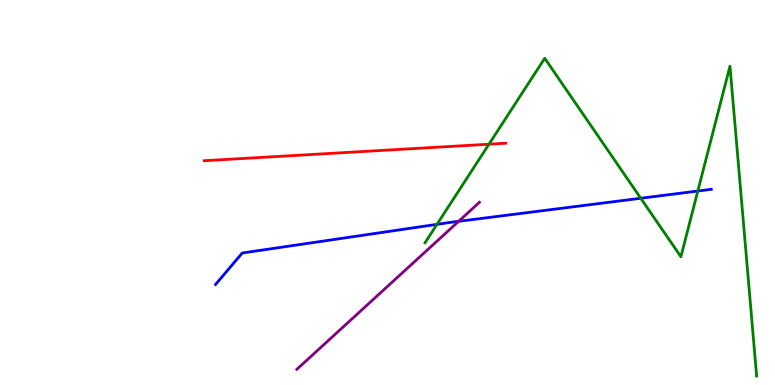[{'lines': ['blue', 'red'], 'intersections': []}, {'lines': ['green', 'red'], 'intersections': [{'x': 6.31, 'y': 6.25}]}, {'lines': ['purple', 'red'], 'intersections': []}, {'lines': ['blue', 'green'], 'intersections': [{'x': 5.64, 'y': 4.17}, {'x': 8.27, 'y': 4.85}, {'x': 9.0, 'y': 5.04}]}, {'lines': ['blue', 'purple'], 'intersections': [{'x': 5.92, 'y': 4.25}]}, {'lines': ['green', 'purple'], 'intersections': []}]